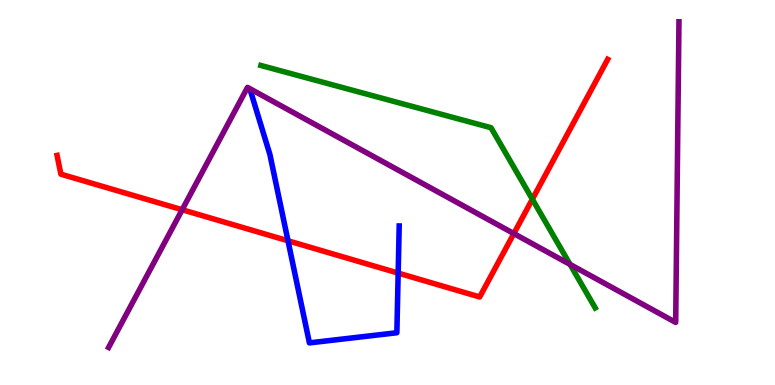[{'lines': ['blue', 'red'], 'intersections': [{'x': 3.72, 'y': 3.75}, {'x': 5.14, 'y': 2.91}]}, {'lines': ['green', 'red'], 'intersections': [{'x': 6.87, 'y': 4.83}]}, {'lines': ['purple', 'red'], 'intersections': [{'x': 2.35, 'y': 4.55}, {'x': 6.63, 'y': 3.93}]}, {'lines': ['blue', 'green'], 'intersections': []}, {'lines': ['blue', 'purple'], 'intersections': []}, {'lines': ['green', 'purple'], 'intersections': [{'x': 7.36, 'y': 3.13}]}]